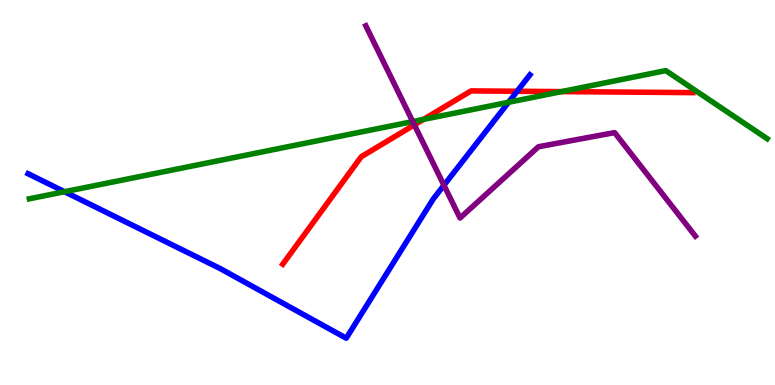[{'lines': ['blue', 'red'], 'intersections': [{'x': 6.67, 'y': 7.63}]}, {'lines': ['green', 'red'], 'intersections': [{'x': 5.46, 'y': 6.9}, {'x': 7.25, 'y': 7.62}]}, {'lines': ['purple', 'red'], 'intersections': [{'x': 5.35, 'y': 6.76}]}, {'lines': ['blue', 'green'], 'intersections': [{'x': 0.833, 'y': 5.02}, {'x': 6.56, 'y': 7.34}]}, {'lines': ['blue', 'purple'], 'intersections': [{'x': 5.73, 'y': 5.19}]}, {'lines': ['green', 'purple'], 'intersections': [{'x': 5.33, 'y': 6.84}]}]